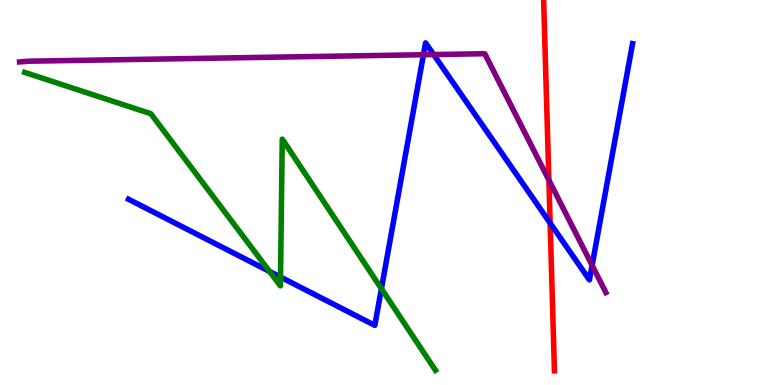[{'lines': ['blue', 'red'], 'intersections': [{'x': 7.1, 'y': 4.21}]}, {'lines': ['green', 'red'], 'intersections': []}, {'lines': ['purple', 'red'], 'intersections': [{'x': 7.08, 'y': 5.32}]}, {'lines': ['blue', 'green'], 'intersections': [{'x': 3.48, 'y': 2.95}, {'x': 3.62, 'y': 2.8}, {'x': 4.92, 'y': 2.5}]}, {'lines': ['blue', 'purple'], 'intersections': [{'x': 5.46, 'y': 8.58}, {'x': 5.6, 'y': 8.58}, {'x': 7.64, 'y': 3.11}]}, {'lines': ['green', 'purple'], 'intersections': []}]